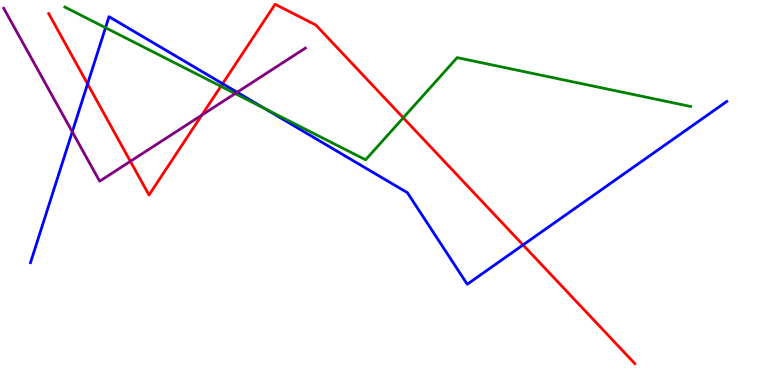[{'lines': ['blue', 'red'], 'intersections': [{'x': 1.13, 'y': 7.82}, {'x': 2.87, 'y': 7.83}, {'x': 6.75, 'y': 3.64}]}, {'lines': ['green', 'red'], 'intersections': [{'x': 2.85, 'y': 7.76}, {'x': 5.2, 'y': 6.94}]}, {'lines': ['purple', 'red'], 'intersections': [{'x': 1.68, 'y': 5.81}, {'x': 2.6, 'y': 7.01}]}, {'lines': ['blue', 'green'], 'intersections': [{'x': 1.36, 'y': 9.28}, {'x': 3.42, 'y': 7.17}]}, {'lines': ['blue', 'purple'], 'intersections': [{'x': 0.932, 'y': 6.58}, {'x': 3.06, 'y': 7.6}]}, {'lines': ['green', 'purple'], 'intersections': [{'x': 3.03, 'y': 7.57}]}]